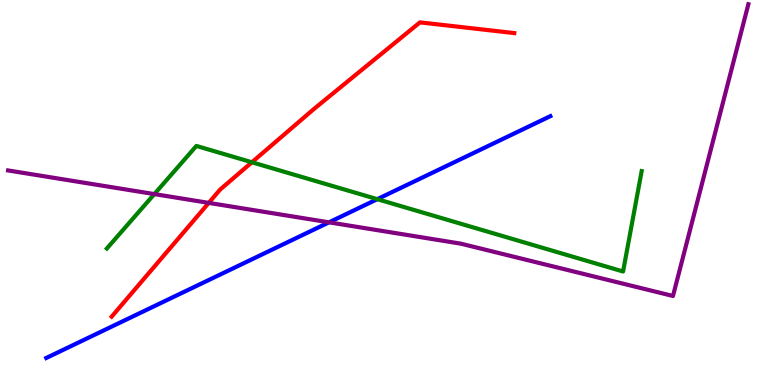[{'lines': ['blue', 'red'], 'intersections': []}, {'lines': ['green', 'red'], 'intersections': [{'x': 3.25, 'y': 5.79}]}, {'lines': ['purple', 'red'], 'intersections': [{'x': 2.69, 'y': 4.73}]}, {'lines': ['blue', 'green'], 'intersections': [{'x': 4.87, 'y': 4.83}]}, {'lines': ['blue', 'purple'], 'intersections': [{'x': 4.25, 'y': 4.22}]}, {'lines': ['green', 'purple'], 'intersections': [{'x': 1.99, 'y': 4.96}]}]